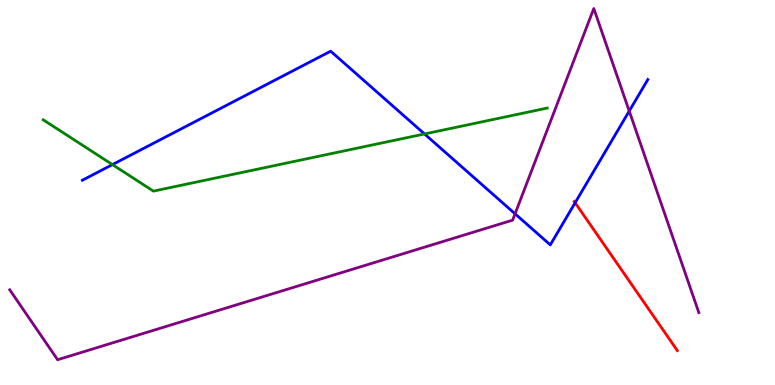[{'lines': ['blue', 'red'], 'intersections': [{'x': 7.42, 'y': 4.73}]}, {'lines': ['green', 'red'], 'intersections': []}, {'lines': ['purple', 'red'], 'intersections': []}, {'lines': ['blue', 'green'], 'intersections': [{'x': 1.45, 'y': 5.72}, {'x': 5.48, 'y': 6.52}]}, {'lines': ['blue', 'purple'], 'intersections': [{'x': 6.65, 'y': 4.45}, {'x': 8.12, 'y': 7.12}]}, {'lines': ['green', 'purple'], 'intersections': []}]